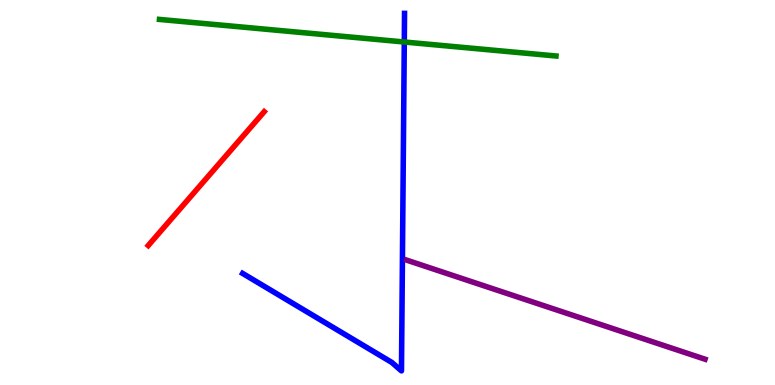[{'lines': ['blue', 'red'], 'intersections': []}, {'lines': ['green', 'red'], 'intersections': []}, {'lines': ['purple', 'red'], 'intersections': []}, {'lines': ['blue', 'green'], 'intersections': [{'x': 5.22, 'y': 8.91}]}, {'lines': ['blue', 'purple'], 'intersections': []}, {'lines': ['green', 'purple'], 'intersections': []}]